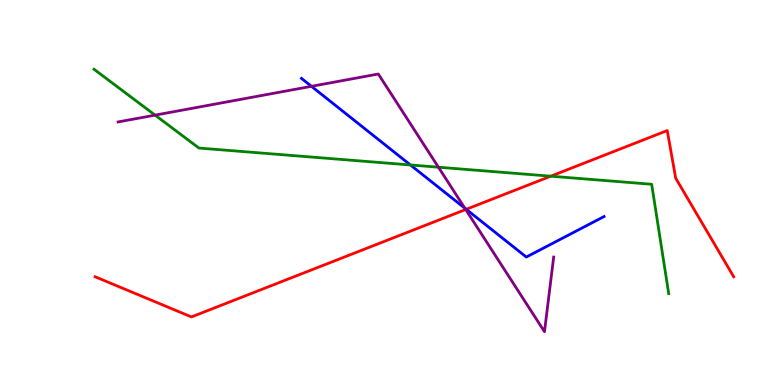[{'lines': ['blue', 'red'], 'intersections': [{'x': 6.02, 'y': 4.56}]}, {'lines': ['green', 'red'], 'intersections': [{'x': 7.11, 'y': 5.42}]}, {'lines': ['purple', 'red'], 'intersections': [{'x': 6.01, 'y': 4.56}]}, {'lines': ['blue', 'green'], 'intersections': [{'x': 5.3, 'y': 5.72}]}, {'lines': ['blue', 'purple'], 'intersections': [{'x': 4.02, 'y': 7.76}, {'x': 6.0, 'y': 4.59}]}, {'lines': ['green', 'purple'], 'intersections': [{'x': 2.0, 'y': 7.01}, {'x': 5.66, 'y': 5.66}]}]